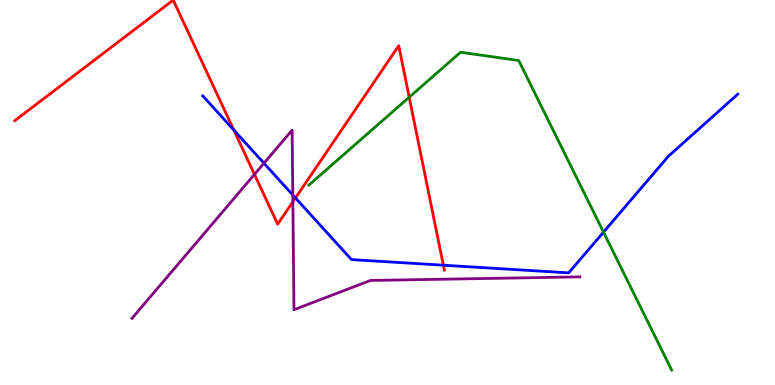[{'lines': ['blue', 'red'], 'intersections': [{'x': 3.02, 'y': 6.62}, {'x': 3.81, 'y': 4.86}, {'x': 5.72, 'y': 3.11}]}, {'lines': ['green', 'red'], 'intersections': [{'x': 5.28, 'y': 7.47}]}, {'lines': ['purple', 'red'], 'intersections': [{'x': 3.28, 'y': 5.47}, {'x': 3.78, 'y': 4.76}]}, {'lines': ['blue', 'green'], 'intersections': [{'x': 7.79, 'y': 3.97}]}, {'lines': ['blue', 'purple'], 'intersections': [{'x': 3.41, 'y': 5.76}, {'x': 3.78, 'y': 4.94}]}, {'lines': ['green', 'purple'], 'intersections': []}]